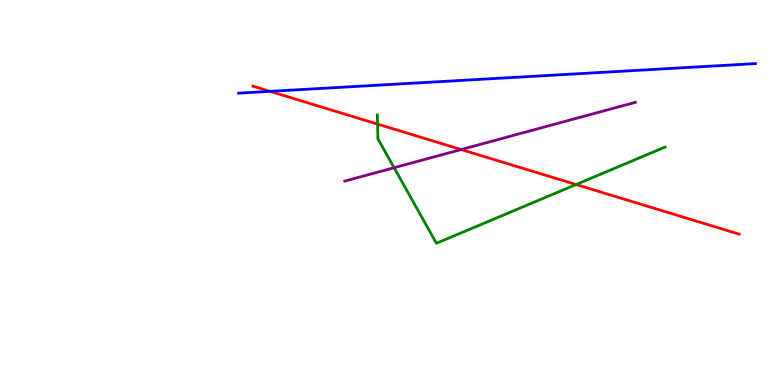[{'lines': ['blue', 'red'], 'intersections': [{'x': 3.48, 'y': 7.63}]}, {'lines': ['green', 'red'], 'intersections': [{'x': 4.87, 'y': 6.78}, {'x': 7.43, 'y': 5.21}]}, {'lines': ['purple', 'red'], 'intersections': [{'x': 5.95, 'y': 6.12}]}, {'lines': ['blue', 'green'], 'intersections': []}, {'lines': ['blue', 'purple'], 'intersections': []}, {'lines': ['green', 'purple'], 'intersections': [{'x': 5.09, 'y': 5.64}]}]